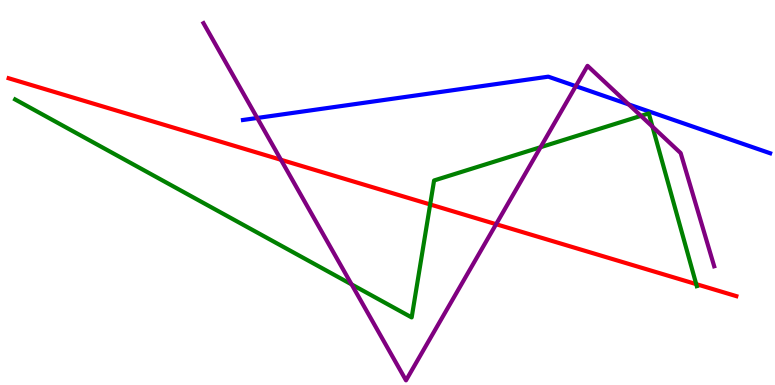[{'lines': ['blue', 'red'], 'intersections': []}, {'lines': ['green', 'red'], 'intersections': [{'x': 5.55, 'y': 4.69}, {'x': 8.98, 'y': 2.62}]}, {'lines': ['purple', 'red'], 'intersections': [{'x': 3.63, 'y': 5.85}, {'x': 6.4, 'y': 4.18}]}, {'lines': ['blue', 'green'], 'intersections': []}, {'lines': ['blue', 'purple'], 'intersections': [{'x': 3.32, 'y': 6.94}, {'x': 7.43, 'y': 7.76}, {'x': 8.11, 'y': 7.29}]}, {'lines': ['green', 'purple'], 'intersections': [{'x': 4.54, 'y': 2.61}, {'x': 6.97, 'y': 6.18}, {'x': 8.27, 'y': 6.99}, {'x': 8.42, 'y': 6.71}]}]